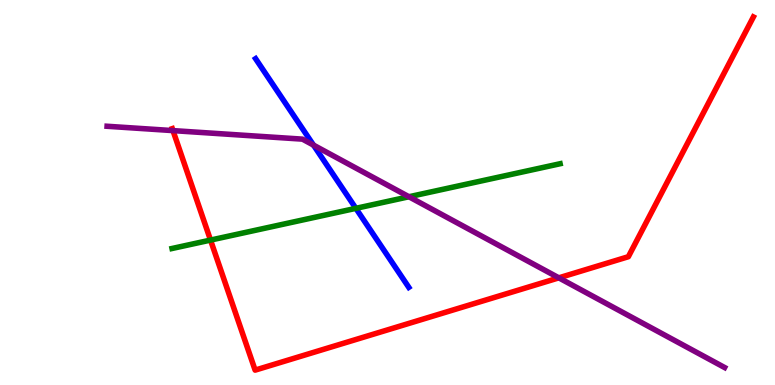[{'lines': ['blue', 'red'], 'intersections': []}, {'lines': ['green', 'red'], 'intersections': [{'x': 2.72, 'y': 3.76}]}, {'lines': ['purple', 'red'], 'intersections': [{'x': 2.23, 'y': 6.61}, {'x': 7.21, 'y': 2.78}]}, {'lines': ['blue', 'green'], 'intersections': [{'x': 4.59, 'y': 4.59}]}, {'lines': ['blue', 'purple'], 'intersections': [{'x': 4.05, 'y': 6.23}]}, {'lines': ['green', 'purple'], 'intersections': [{'x': 5.28, 'y': 4.89}]}]